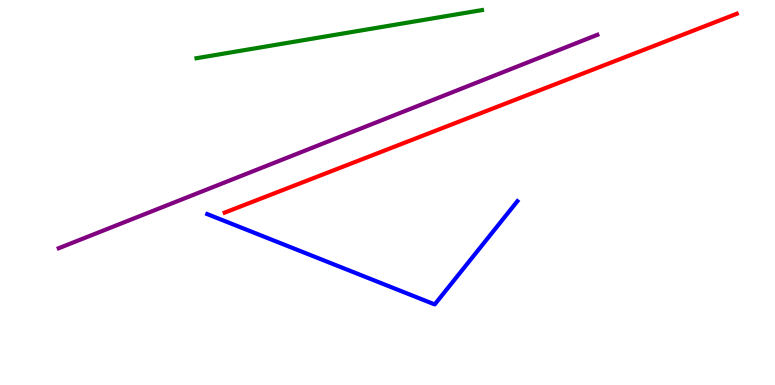[{'lines': ['blue', 'red'], 'intersections': []}, {'lines': ['green', 'red'], 'intersections': []}, {'lines': ['purple', 'red'], 'intersections': []}, {'lines': ['blue', 'green'], 'intersections': []}, {'lines': ['blue', 'purple'], 'intersections': []}, {'lines': ['green', 'purple'], 'intersections': []}]